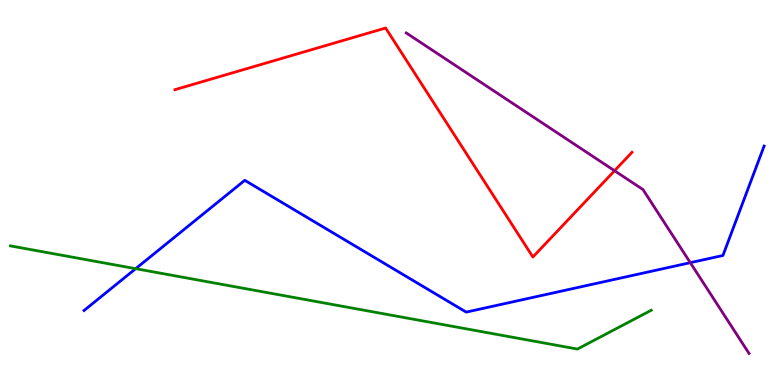[{'lines': ['blue', 'red'], 'intersections': []}, {'lines': ['green', 'red'], 'intersections': []}, {'lines': ['purple', 'red'], 'intersections': [{'x': 7.93, 'y': 5.57}]}, {'lines': ['blue', 'green'], 'intersections': [{'x': 1.75, 'y': 3.02}]}, {'lines': ['blue', 'purple'], 'intersections': [{'x': 8.91, 'y': 3.18}]}, {'lines': ['green', 'purple'], 'intersections': []}]